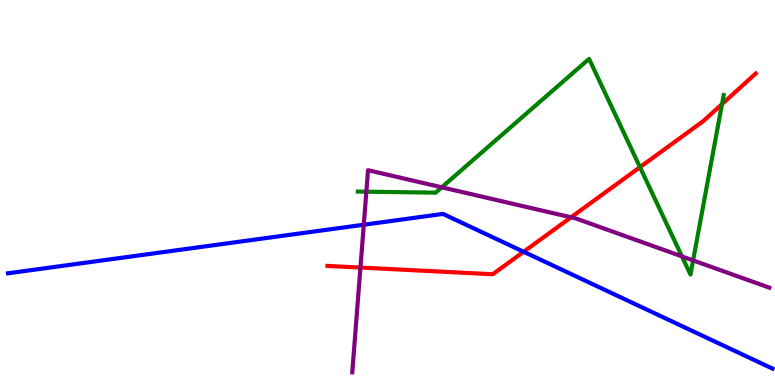[{'lines': ['blue', 'red'], 'intersections': [{'x': 6.76, 'y': 3.46}]}, {'lines': ['green', 'red'], 'intersections': [{'x': 8.26, 'y': 5.66}, {'x': 9.32, 'y': 7.3}]}, {'lines': ['purple', 'red'], 'intersections': [{'x': 4.65, 'y': 3.05}, {'x': 7.37, 'y': 4.36}]}, {'lines': ['blue', 'green'], 'intersections': []}, {'lines': ['blue', 'purple'], 'intersections': [{'x': 4.69, 'y': 4.16}]}, {'lines': ['green', 'purple'], 'intersections': [{'x': 4.73, 'y': 5.02}, {'x': 5.7, 'y': 5.13}, {'x': 8.8, 'y': 3.34}, {'x': 8.94, 'y': 3.24}]}]